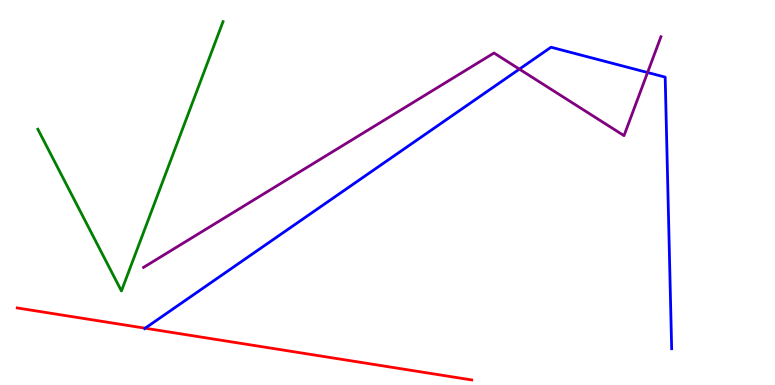[{'lines': ['blue', 'red'], 'intersections': [{'x': 1.87, 'y': 1.48}]}, {'lines': ['green', 'red'], 'intersections': []}, {'lines': ['purple', 'red'], 'intersections': []}, {'lines': ['blue', 'green'], 'intersections': []}, {'lines': ['blue', 'purple'], 'intersections': [{'x': 6.7, 'y': 8.2}, {'x': 8.36, 'y': 8.12}]}, {'lines': ['green', 'purple'], 'intersections': []}]